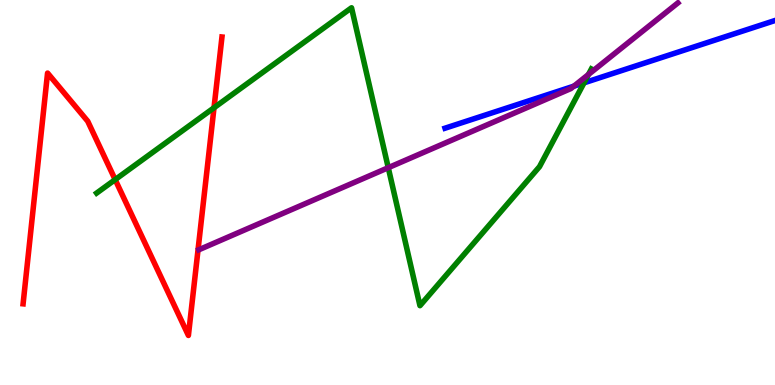[{'lines': ['blue', 'red'], 'intersections': []}, {'lines': ['green', 'red'], 'intersections': [{'x': 1.49, 'y': 5.33}, {'x': 2.76, 'y': 7.2}]}, {'lines': ['purple', 'red'], 'intersections': []}, {'lines': ['blue', 'green'], 'intersections': [{'x': 7.54, 'y': 7.85}]}, {'lines': ['blue', 'purple'], 'intersections': [{'x': 7.4, 'y': 7.76}]}, {'lines': ['green', 'purple'], 'intersections': [{'x': 5.01, 'y': 5.64}, {'x': 7.59, 'y': 8.07}]}]